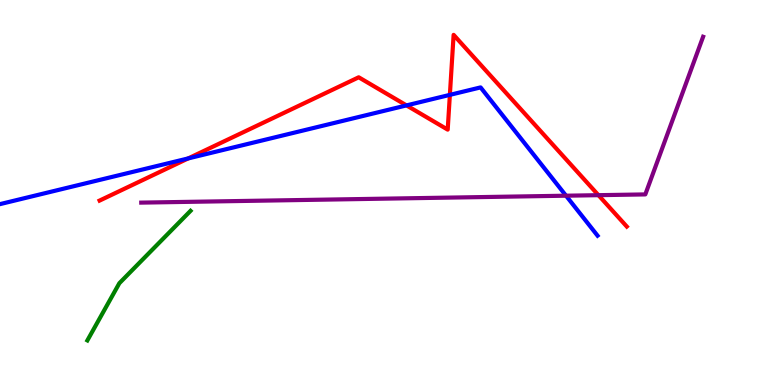[{'lines': ['blue', 'red'], 'intersections': [{'x': 2.43, 'y': 5.89}, {'x': 5.25, 'y': 7.26}, {'x': 5.8, 'y': 7.54}]}, {'lines': ['green', 'red'], 'intersections': []}, {'lines': ['purple', 'red'], 'intersections': [{'x': 7.72, 'y': 4.93}]}, {'lines': ['blue', 'green'], 'intersections': []}, {'lines': ['blue', 'purple'], 'intersections': [{'x': 7.3, 'y': 4.92}]}, {'lines': ['green', 'purple'], 'intersections': []}]